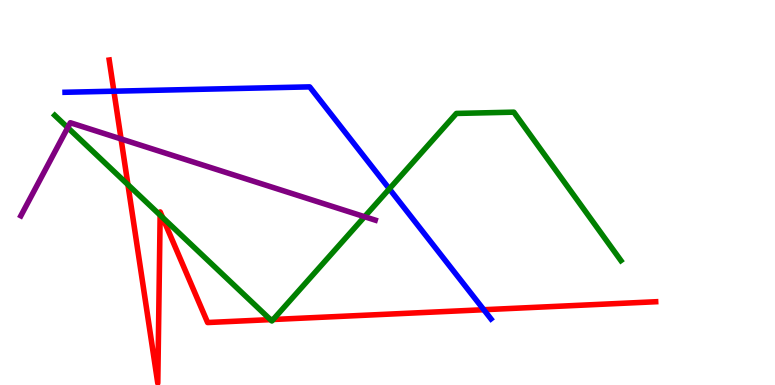[{'lines': ['blue', 'red'], 'intersections': [{'x': 1.47, 'y': 7.63}, {'x': 6.24, 'y': 1.96}]}, {'lines': ['green', 'red'], 'intersections': [{'x': 1.65, 'y': 5.2}, {'x': 2.07, 'y': 4.41}, {'x': 2.1, 'y': 4.35}, {'x': 3.49, 'y': 1.7}, {'x': 3.52, 'y': 1.7}]}, {'lines': ['purple', 'red'], 'intersections': [{'x': 1.56, 'y': 6.39}]}, {'lines': ['blue', 'green'], 'intersections': [{'x': 5.02, 'y': 5.09}]}, {'lines': ['blue', 'purple'], 'intersections': []}, {'lines': ['green', 'purple'], 'intersections': [{'x': 0.874, 'y': 6.68}, {'x': 4.7, 'y': 4.37}]}]